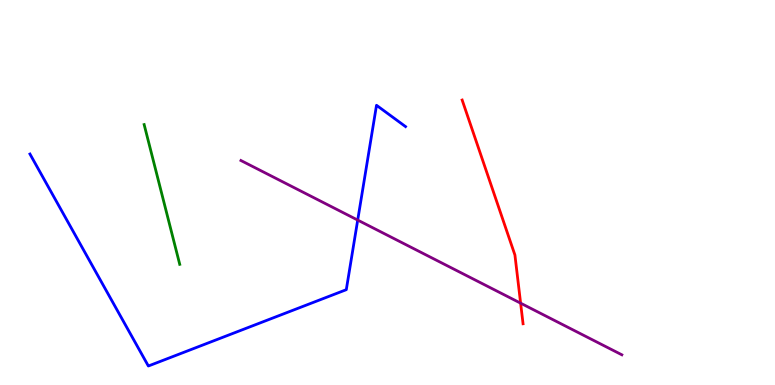[{'lines': ['blue', 'red'], 'intersections': []}, {'lines': ['green', 'red'], 'intersections': []}, {'lines': ['purple', 'red'], 'intersections': [{'x': 6.72, 'y': 2.13}]}, {'lines': ['blue', 'green'], 'intersections': []}, {'lines': ['blue', 'purple'], 'intersections': [{'x': 4.62, 'y': 4.28}]}, {'lines': ['green', 'purple'], 'intersections': []}]